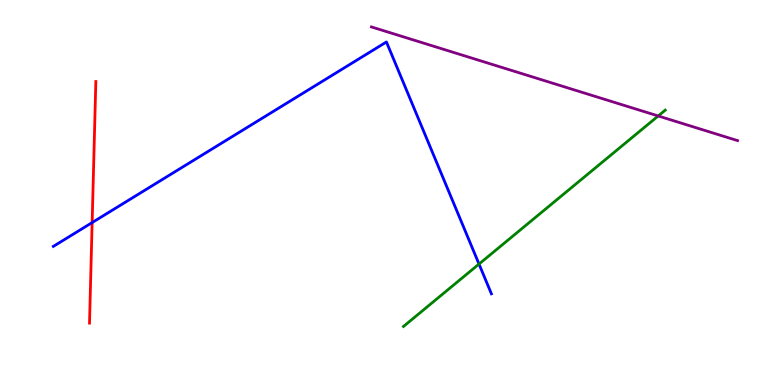[{'lines': ['blue', 'red'], 'intersections': [{'x': 1.19, 'y': 4.22}]}, {'lines': ['green', 'red'], 'intersections': []}, {'lines': ['purple', 'red'], 'intersections': []}, {'lines': ['blue', 'green'], 'intersections': [{'x': 6.18, 'y': 3.14}]}, {'lines': ['blue', 'purple'], 'intersections': []}, {'lines': ['green', 'purple'], 'intersections': [{'x': 8.49, 'y': 6.99}]}]